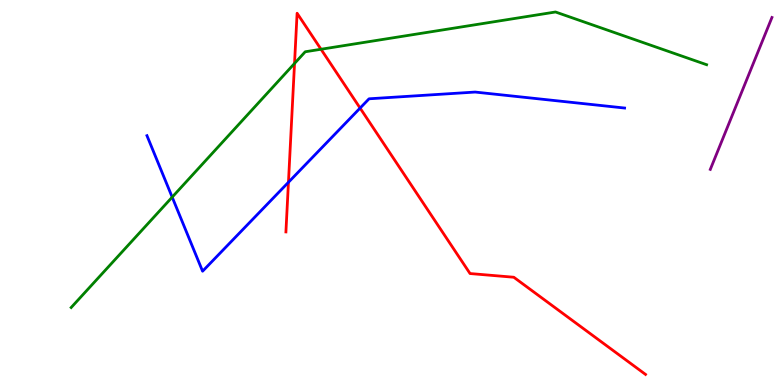[{'lines': ['blue', 'red'], 'intersections': [{'x': 3.72, 'y': 5.27}, {'x': 4.65, 'y': 7.19}]}, {'lines': ['green', 'red'], 'intersections': [{'x': 3.8, 'y': 8.35}, {'x': 4.14, 'y': 8.72}]}, {'lines': ['purple', 'red'], 'intersections': []}, {'lines': ['blue', 'green'], 'intersections': [{'x': 2.22, 'y': 4.88}]}, {'lines': ['blue', 'purple'], 'intersections': []}, {'lines': ['green', 'purple'], 'intersections': []}]